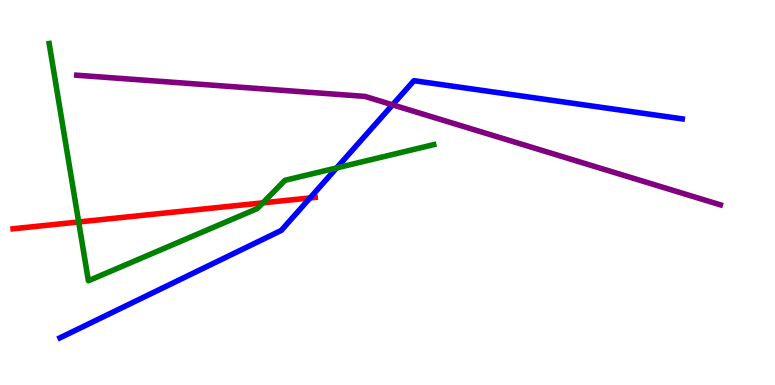[{'lines': ['blue', 'red'], 'intersections': [{'x': 4.0, 'y': 4.86}]}, {'lines': ['green', 'red'], 'intersections': [{'x': 1.02, 'y': 4.23}, {'x': 3.39, 'y': 4.73}]}, {'lines': ['purple', 'red'], 'intersections': []}, {'lines': ['blue', 'green'], 'intersections': [{'x': 4.34, 'y': 5.64}]}, {'lines': ['blue', 'purple'], 'intersections': [{'x': 5.07, 'y': 7.28}]}, {'lines': ['green', 'purple'], 'intersections': []}]